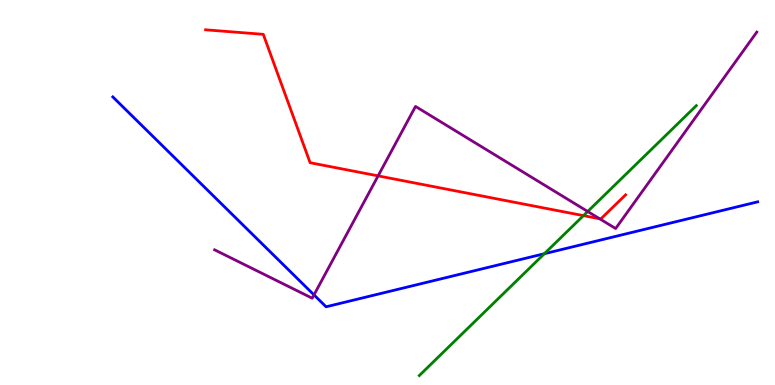[{'lines': ['blue', 'red'], 'intersections': []}, {'lines': ['green', 'red'], 'intersections': [{'x': 7.53, 'y': 4.4}]}, {'lines': ['purple', 'red'], 'intersections': [{'x': 4.88, 'y': 5.43}, {'x': 7.74, 'y': 4.32}]}, {'lines': ['blue', 'green'], 'intersections': [{'x': 7.02, 'y': 3.41}]}, {'lines': ['blue', 'purple'], 'intersections': [{'x': 4.05, 'y': 2.34}]}, {'lines': ['green', 'purple'], 'intersections': [{'x': 7.58, 'y': 4.51}]}]